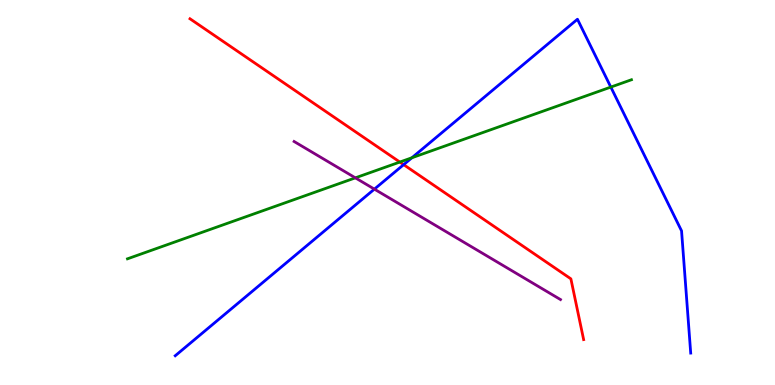[{'lines': ['blue', 'red'], 'intersections': [{'x': 5.21, 'y': 5.72}]}, {'lines': ['green', 'red'], 'intersections': [{'x': 5.16, 'y': 5.79}]}, {'lines': ['purple', 'red'], 'intersections': []}, {'lines': ['blue', 'green'], 'intersections': [{'x': 5.31, 'y': 5.9}, {'x': 7.88, 'y': 7.74}]}, {'lines': ['blue', 'purple'], 'intersections': [{'x': 4.83, 'y': 5.09}]}, {'lines': ['green', 'purple'], 'intersections': [{'x': 4.59, 'y': 5.38}]}]